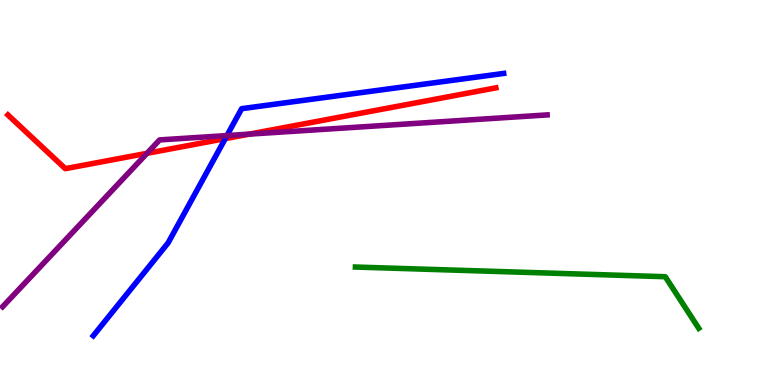[{'lines': ['blue', 'red'], 'intersections': [{'x': 2.91, 'y': 6.4}]}, {'lines': ['green', 'red'], 'intersections': []}, {'lines': ['purple', 'red'], 'intersections': [{'x': 1.9, 'y': 6.02}, {'x': 3.22, 'y': 6.52}]}, {'lines': ['blue', 'green'], 'intersections': []}, {'lines': ['blue', 'purple'], 'intersections': [{'x': 2.93, 'y': 6.48}]}, {'lines': ['green', 'purple'], 'intersections': []}]